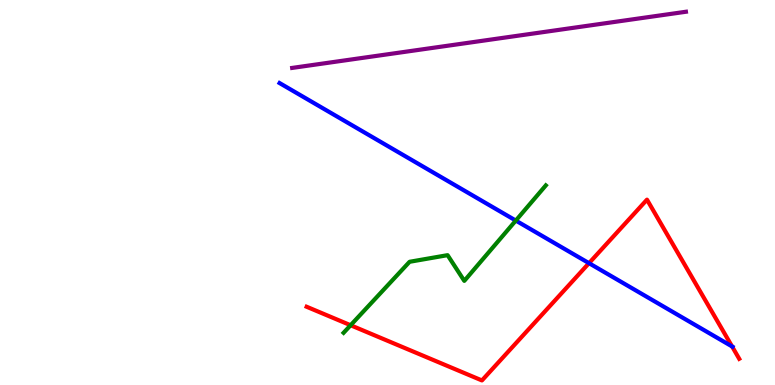[{'lines': ['blue', 'red'], 'intersections': [{'x': 7.6, 'y': 3.16}, {'x': 9.45, 'y': 1.0}]}, {'lines': ['green', 'red'], 'intersections': [{'x': 4.52, 'y': 1.55}]}, {'lines': ['purple', 'red'], 'intersections': []}, {'lines': ['blue', 'green'], 'intersections': [{'x': 6.66, 'y': 4.27}]}, {'lines': ['blue', 'purple'], 'intersections': []}, {'lines': ['green', 'purple'], 'intersections': []}]